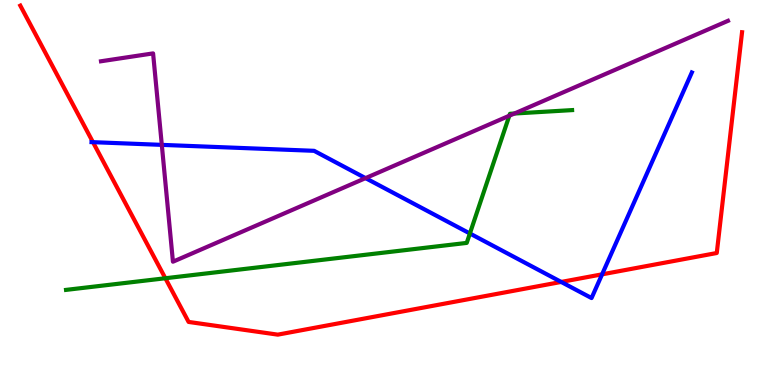[{'lines': ['blue', 'red'], 'intersections': [{'x': 1.2, 'y': 6.31}, {'x': 7.24, 'y': 2.68}, {'x': 7.77, 'y': 2.87}]}, {'lines': ['green', 'red'], 'intersections': [{'x': 2.13, 'y': 2.77}]}, {'lines': ['purple', 'red'], 'intersections': []}, {'lines': ['blue', 'green'], 'intersections': [{'x': 6.06, 'y': 3.94}]}, {'lines': ['blue', 'purple'], 'intersections': [{'x': 2.09, 'y': 6.24}, {'x': 4.72, 'y': 5.37}]}, {'lines': ['green', 'purple'], 'intersections': [{'x': 6.57, 'y': 6.99}, {'x': 6.64, 'y': 7.05}]}]